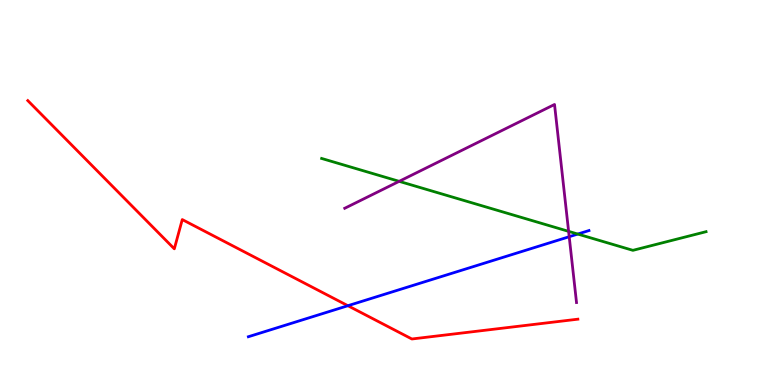[{'lines': ['blue', 'red'], 'intersections': [{'x': 4.49, 'y': 2.06}]}, {'lines': ['green', 'red'], 'intersections': []}, {'lines': ['purple', 'red'], 'intersections': []}, {'lines': ['blue', 'green'], 'intersections': [{'x': 7.45, 'y': 3.92}]}, {'lines': ['blue', 'purple'], 'intersections': [{'x': 7.34, 'y': 3.85}]}, {'lines': ['green', 'purple'], 'intersections': [{'x': 5.15, 'y': 5.29}, {'x': 7.34, 'y': 3.99}]}]